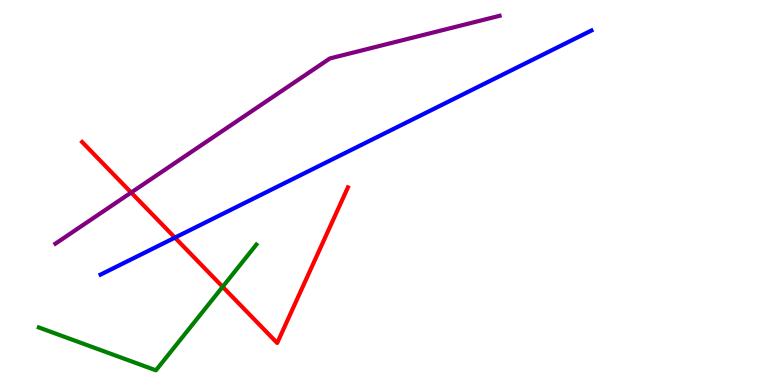[{'lines': ['blue', 'red'], 'intersections': [{'x': 2.26, 'y': 3.83}]}, {'lines': ['green', 'red'], 'intersections': [{'x': 2.87, 'y': 2.55}]}, {'lines': ['purple', 'red'], 'intersections': [{'x': 1.69, 'y': 5.0}]}, {'lines': ['blue', 'green'], 'intersections': []}, {'lines': ['blue', 'purple'], 'intersections': []}, {'lines': ['green', 'purple'], 'intersections': []}]